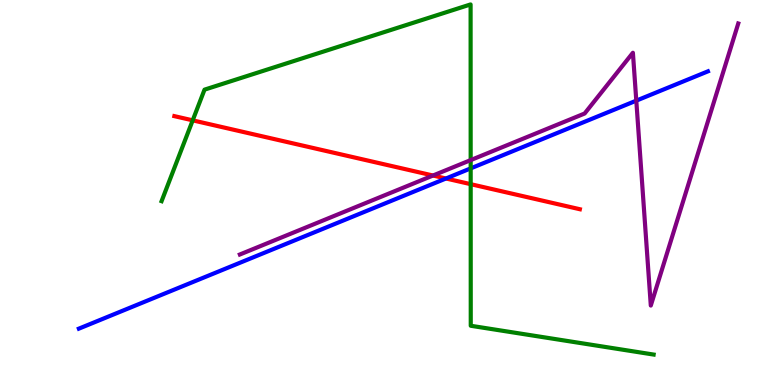[{'lines': ['blue', 'red'], 'intersections': [{'x': 5.75, 'y': 5.36}]}, {'lines': ['green', 'red'], 'intersections': [{'x': 2.49, 'y': 6.87}, {'x': 6.07, 'y': 5.22}]}, {'lines': ['purple', 'red'], 'intersections': [{'x': 5.59, 'y': 5.44}]}, {'lines': ['blue', 'green'], 'intersections': [{'x': 6.07, 'y': 5.63}]}, {'lines': ['blue', 'purple'], 'intersections': [{'x': 8.21, 'y': 7.39}]}, {'lines': ['green', 'purple'], 'intersections': [{'x': 6.07, 'y': 5.84}]}]